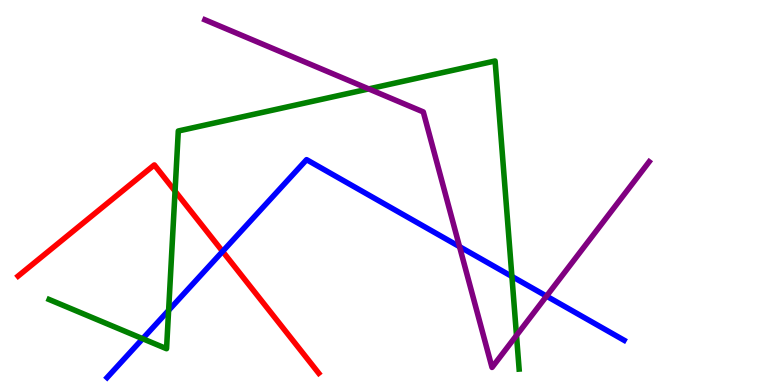[{'lines': ['blue', 'red'], 'intersections': [{'x': 2.87, 'y': 3.47}]}, {'lines': ['green', 'red'], 'intersections': [{'x': 2.26, 'y': 5.04}]}, {'lines': ['purple', 'red'], 'intersections': []}, {'lines': ['blue', 'green'], 'intersections': [{'x': 1.84, 'y': 1.2}, {'x': 2.18, 'y': 1.94}, {'x': 6.61, 'y': 2.82}]}, {'lines': ['blue', 'purple'], 'intersections': [{'x': 5.93, 'y': 3.59}, {'x': 7.05, 'y': 2.31}]}, {'lines': ['green', 'purple'], 'intersections': [{'x': 4.76, 'y': 7.69}, {'x': 6.66, 'y': 1.29}]}]